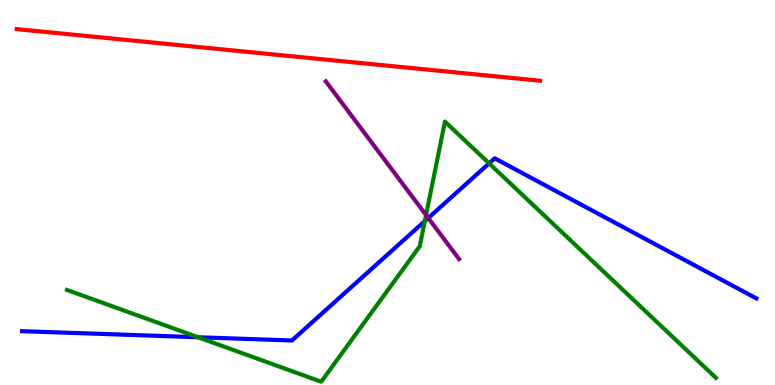[{'lines': ['blue', 'red'], 'intersections': []}, {'lines': ['green', 'red'], 'intersections': []}, {'lines': ['purple', 'red'], 'intersections': []}, {'lines': ['blue', 'green'], 'intersections': [{'x': 2.56, 'y': 1.24}, {'x': 5.48, 'y': 4.26}, {'x': 6.31, 'y': 5.76}]}, {'lines': ['blue', 'purple'], 'intersections': [{'x': 5.53, 'y': 4.34}]}, {'lines': ['green', 'purple'], 'intersections': [{'x': 5.5, 'y': 4.41}]}]